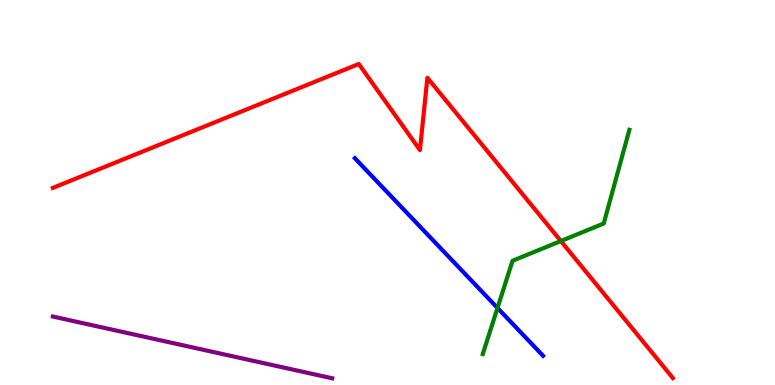[{'lines': ['blue', 'red'], 'intersections': []}, {'lines': ['green', 'red'], 'intersections': [{'x': 7.24, 'y': 3.74}]}, {'lines': ['purple', 'red'], 'intersections': []}, {'lines': ['blue', 'green'], 'intersections': [{'x': 6.42, 'y': 2.0}]}, {'lines': ['blue', 'purple'], 'intersections': []}, {'lines': ['green', 'purple'], 'intersections': []}]